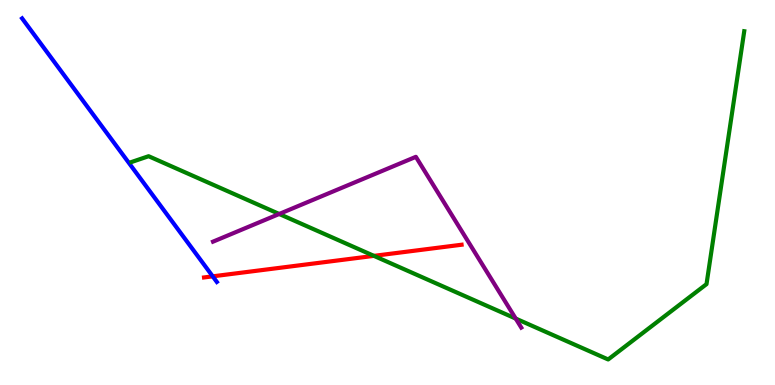[{'lines': ['blue', 'red'], 'intersections': [{'x': 2.74, 'y': 2.82}]}, {'lines': ['green', 'red'], 'intersections': [{'x': 4.82, 'y': 3.35}]}, {'lines': ['purple', 'red'], 'intersections': []}, {'lines': ['blue', 'green'], 'intersections': []}, {'lines': ['blue', 'purple'], 'intersections': []}, {'lines': ['green', 'purple'], 'intersections': [{'x': 3.6, 'y': 4.44}, {'x': 6.65, 'y': 1.73}]}]